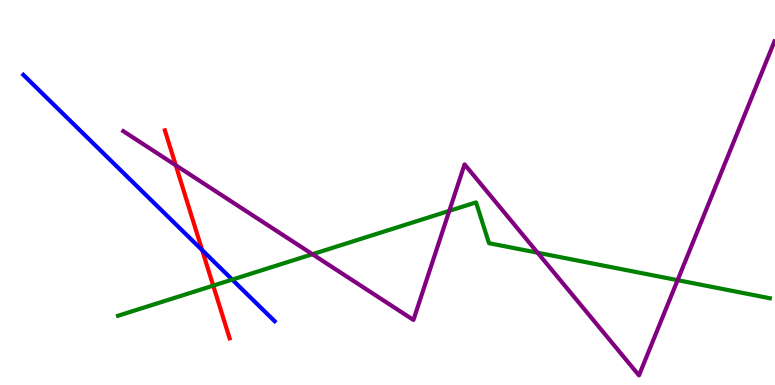[{'lines': ['blue', 'red'], 'intersections': [{'x': 2.61, 'y': 3.5}]}, {'lines': ['green', 'red'], 'intersections': [{'x': 2.75, 'y': 2.58}]}, {'lines': ['purple', 'red'], 'intersections': [{'x': 2.27, 'y': 5.71}]}, {'lines': ['blue', 'green'], 'intersections': [{'x': 3.0, 'y': 2.74}]}, {'lines': ['blue', 'purple'], 'intersections': []}, {'lines': ['green', 'purple'], 'intersections': [{'x': 4.03, 'y': 3.4}, {'x': 5.8, 'y': 4.52}, {'x': 6.94, 'y': 3.44}, {'x': 8.74, 'y': 2.72}]}]